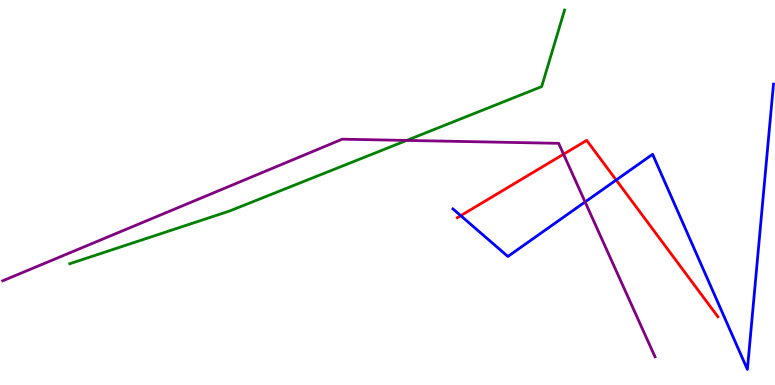[{'lines': ['blue', 'red'], 'intersections': [{'x': 5.95, 'y': 4.4}, {'x': 7.95, 'y': 5.32}]}, {'lines': ['green', 'red'], 'intersections': []}, {'lines': ['purple', 'red'], 'intersections': [{'x': 7.27, 'y': 5.99}]}, {'lines': ['blue', 'green'], 'intersections': []}, {'lines': ['blue', 'purple'], 'intersections': [{'x': 7.55, 'y': 4.75}]}, {'lines': ['green', 'purple'], 'intersections': [{'x': 5.25, 'y': 6.35}]}]